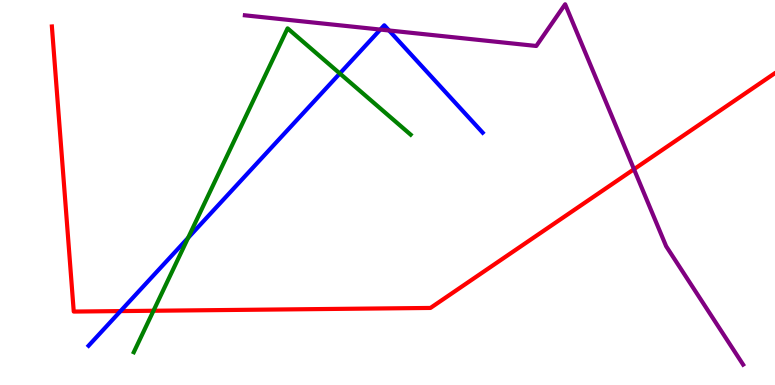[{'lines': ['blue', 'red'], 'intersections': [{'x': 1.56, 'y': 1.92}]}, {'lines': ['green', 'red'], 'intersections': [{'x': 1.98, 'y': 1.93}]}, {'lines': ['purple', 'red'], 'intersections': [{'x': 8.18, 'y': 5.6}]}, {'lines': ['blue', 'green'], 'intersections': [{'x': 2.43, 'y': 3.82}, {'x': 4.38, 'y': 8.09}]}, {'lines': ['blue', 'purple'], 'intersections': [{'x': 4.91, 'y': 9.23}, {'x': 5.02, 'y': 9.21}]}, {'lines': ['green', 'purple'], 'intersections': []}]